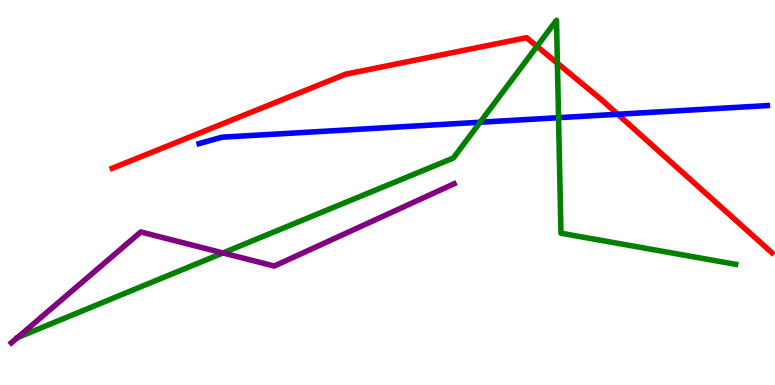[{'lines': ['blue', 'red'], 'intersections': [{'x': 7.97, 'y': 7.03}]}, {'lines': ['green', 'red'], 'intersections': [{'x': 6.93, 'y': 8.8}, {'x': 7.19, 'y': 8.36}]}, {'lines': ['purple', 'red'], 'intersections': []}, {'lines': ['blue', 'green'], 'intersections': [{'x': 6.2, 'y': 6.83}, {'x': 7.21, 'y': 6.94}]}, {'lines': ['blue', 'purple'], 'intersections': []}, {'lines': ['green', 'purple'], 'intersections': [{'x': 2.88, 'y': 3.43}]}]